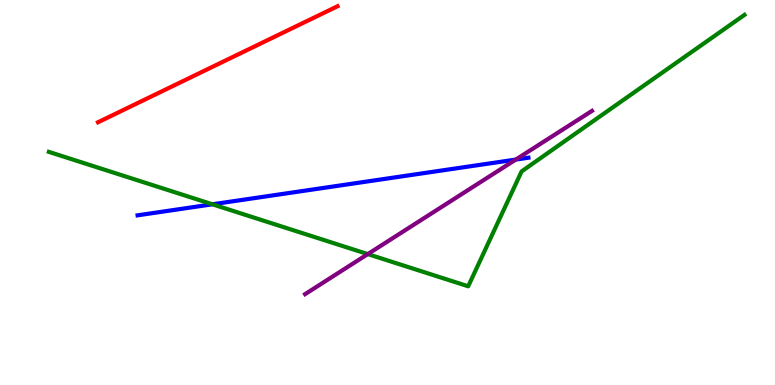[{'lines': ['blue', 'red'], 'intersections': []}, {'lines': ['green', 'red'], 'intersections': []}, {'lines': ['purple', 'red'], 'intersections': []}, {'lines': ['blue', 'green'], 'intersections': [{'x': 2.74, 'y': 4.69}]}, {'lines': ['blue', 'purple'], 'intersections': [{'x': 6.66, 'y': 5.86}]}, {'lines': ['green', 'purple'], 'intersections': [{'x': 4.75, 'y': 3.4}]}]